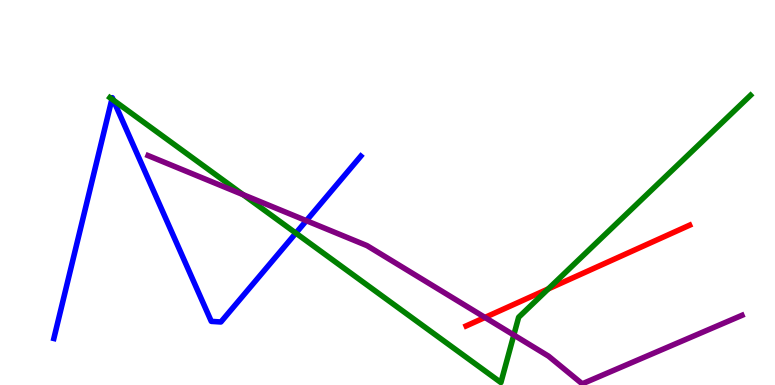[{'lines': ['blue', 'red'], 'intersections': []}, {'lines': ['green', 'red'], 'intersections': [{'x': 7.07, 'y': 2.5}]}, {'lines': ['purple', 'red'], 'intersections': [{'x': 6.26, 'y': 1.75}]}, {'lines': ['blue', 'green'], 'intersections': [{'x': 1.44, 'y': 7.43}, {'x': 1.46, 'y': 7.4}, {'x': 3.82, 'y': 3.95}]}, {'lines': ['blue', 'purple'], 'intersections': [{'x': 3.95, 'y': 4.27}]}, {'lines': ['green', 'purple'], 'intersections': [{'x': 3.14, 'y': 4.94}, {'x': 6.63, 'y': 1.3}]}]